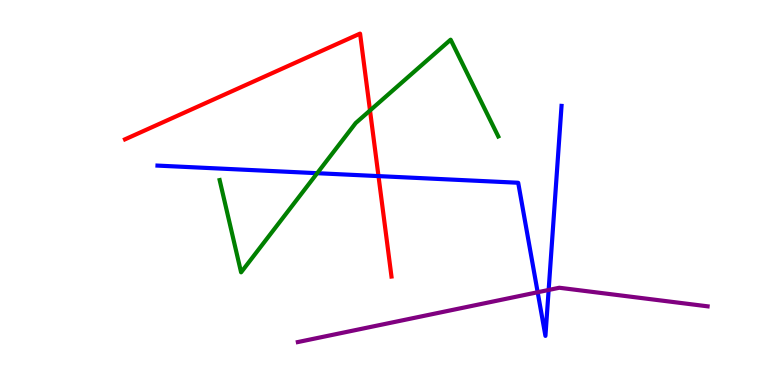[{'lines': ['blue', 'red'], 'intersections': [{'x': 4.88, 'y': 5.43}]}, {'lines': ['green', 'red'], 'intersections': [{'x': 4.77, 'y': 7.13}]}, {'lines': ['purple', 'red'], 'intersections': []}, {'lines': ['blue', 'green'], 'intersections': [{'x': 4.09, 'y': 5.5}]}, {'lines': ['blue', 'purple'], 'intersections': [{'x': 6.94, 'y': 2.41}, {'x': 7.08, 'y': 2.47}]}, {'lines': ['green', 'purple'], 'intersections': []}]